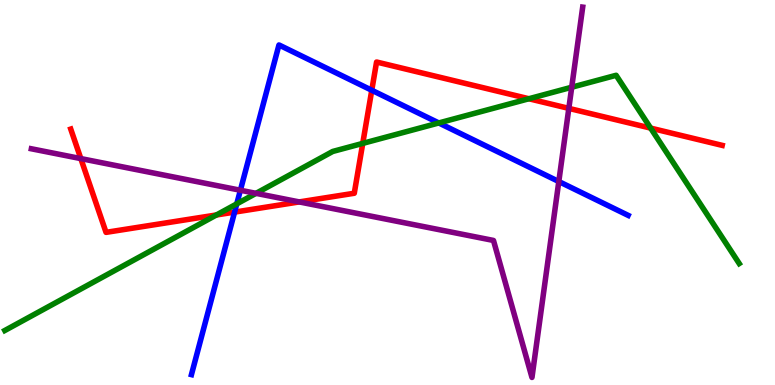[{'lines': ['blue', 'red'], 'intersections': [{'x': 3.03, 'y': 4.49}, {'x': 4.8, 'y': 7.66}]}, {'lines': ['green', 'red'], 'intersections': [{'x': 2.79, 'y': 4.42}, {'x': 4.68, 'y': 6.28}, {'x': 6.82, 'y': 7.44}, {'x': 8.4, 'y': 6.67}]}, {'lines': ['purple', 'red'], 'intersections': [{'x': 1.04, 'y': 5.88}, {'x': 3.86, 'y': 4.76}, {'x': 7.34, 'y': 7.18}]}, {'lines': ['blue', 'green'], 'intersections': [{'x': 3.06, 'y': 4.71}, {'x': 5.66, 'y': 6.81}]}, {'lines': ['blue', 'purple'], 'intersections': [{'x': 3.1, 'y': 5.06}, {'x': 7.21, 'y': 5.28}]}, {'lines': ['green', 'purple'], 'intersections': [{'x': 3.3, 'y': 4.98}, {'x': 7.38, 'y': 7.73}]}]